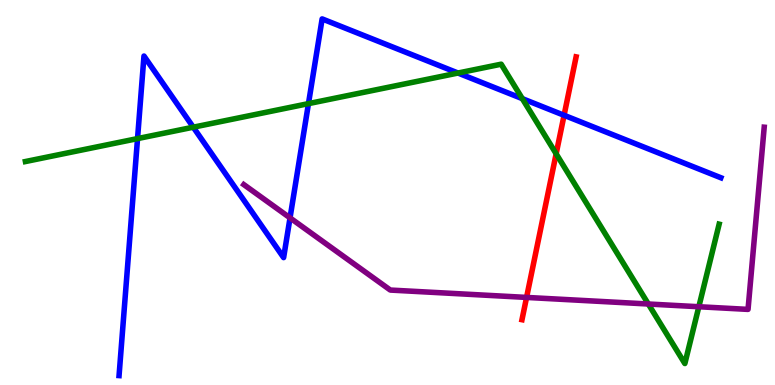[{'lines': ['blue', 'red'], 'intersections': [{'x': 7.28, 'y': 7.01}]}, {'lines': ['green', 'red'], 'intersections': [{'x': 7.18, 'y': 6.01}]}, {'lines': ['purple', 'red'], 'intersections': [{'x': 6.79, 'y': 2.27}]}, {'lines': ['blue', 'green'], 'intersections': [{'x': 1.77, 'y': 6.4}, {'x': 2.49, 'y': 6.7}, {'x': 3.98, 'y': 7.31}, {'x': 5.91, 'y': 8.1}, {'x': 6.74, 'y': 7.44}]}, {'lines': ['blue', 'purple'], 'intersections': [{'x': 3.74, 'y': 4.34}]}, {'lines': ['green', 'purple'], 'intersections': [{'x': 8.37, 'y': 2.1}, {'x': 9.02, 'y': 2.03}]}]